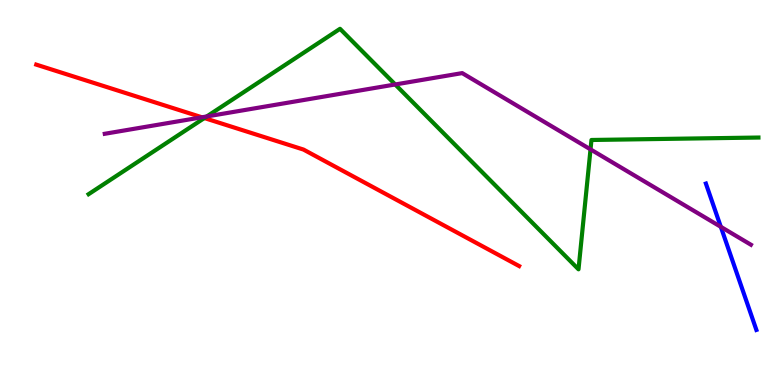[{'lines': ['blue', 'red'], 'intersections': []}, {'lines': ['green', 'red'], 'intersections': [{'x': 2.64, 'y': 6.93}]}, {'lines': ['purple', 'red'], 'intersections': [{'x': 2.61, 'y': 6.95}]}, {'lines': ['blue', 'green'], 'intersections': []}, {'lines': ['blue', 'purple'], 'intersections': [{'x': 9.3, 'y': 4.11}]}, {'lines': ['green', 'purple'], 'intersections': [{'x': 2.67, 'y': 6.97}, {'x': 5.1, 'y': 7.81}, {'x': 7.62, 'y': 6.12}]}]